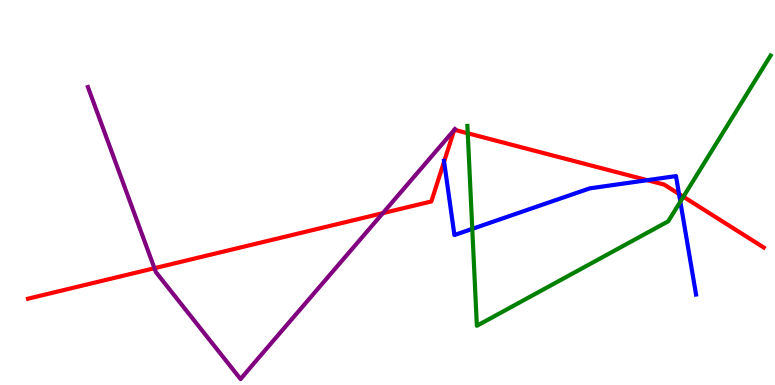[{'lines': ['blue', 'red'], 'intersections': [{'x': 5.73, 'y': 5.8}, {'x': 8.35, 'y': 5.32}, {'x': 8.76, 'y': 4.96}]}, {'lines': ['green', 'red'], 'intersections': [{'x': 6.04, 'y': 6.54}, {'x': 8.82, 'y': 4.89}]}, {'lines': ['purple', 'red'], 'intersections': [{'x': 1.99, 'y': 3.03}, {'x': 4.94, 'y': 4.46}, {'x': 5.86, 'y': 6.62}, {'x': 5.86, 'y': 6.63}]}, {'lines': ['blue', 'green'], 'intersections': [{'x': 6.09, 'y': 4.06}, {'x': 8.78, 'y': 4.76}]}, {'lines': ['blue', 'purple'], 'intersections': []}, {'lines': ['green', 'purple'], 'intersections': []}]